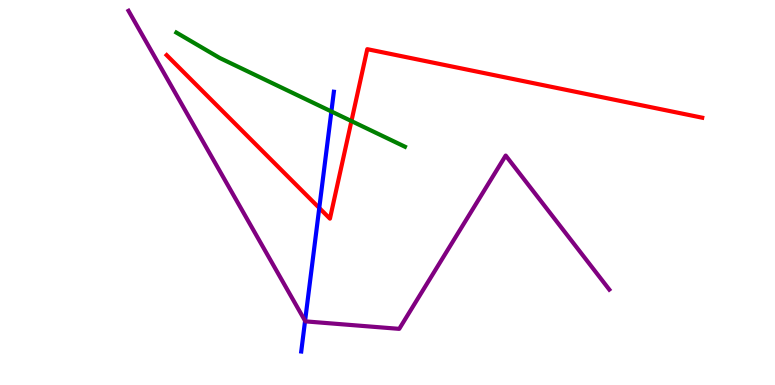[{'lines': ['blue', 'red'], 'intersections': [{'x': 4.12, 'y': 4.6}]}, {'lines': ['green', 'red'], 'intersections': [{'x': 4.53, 'y': 6.86}]}, {'lines': ['purple', 'red'], 'intersections': []}, {'lines': ['blue', 'green'], 'intersections': [{'x': 4.28, 'y': 7.1}]}, {'lines': ['blue', 'purple'], 'intersections': [{'x': 3.94, 'y': 1.67}]}, {'lines': ['green', 'purple'], 'intersections': []}]